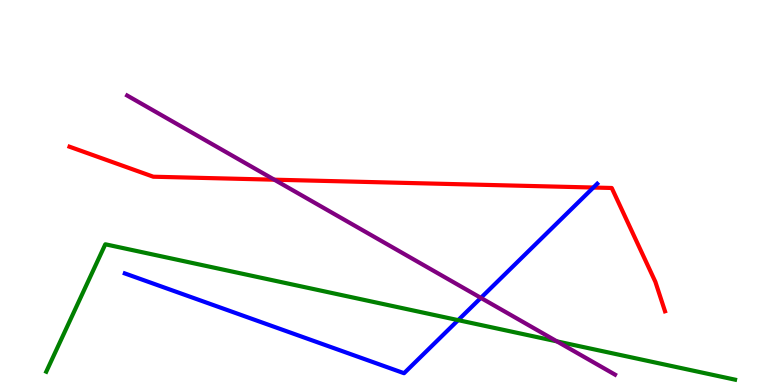[{'lines': ['blue', 'red'], 'intersections': [{'x': 7.66, 'y': 5.13}]}, {'lines': ['green', 'red'], 'intersections': []}, {'lines': ['purple', 'red'], 'intersections': [{'x': 3.54, 'y': 5.33}]}, {'lines': ['blue', 'green'], 'intersections': [{'x': 5.91, 'y': 1.68}]}, {'lines': ['blue', 'purple'], 'intersections': [{'x': 6.2, 'y': 2.26}]}, {'lines': ['green', 'purple'], 'intersections': [{'x': 7.19, 'y': 1.13}]}]